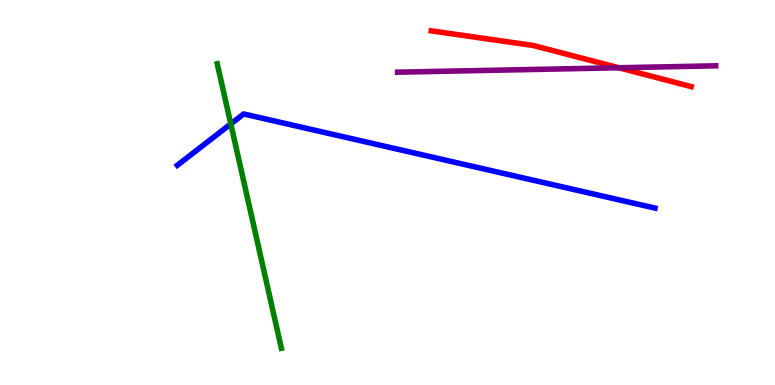[{'lines': ['blue', 'red'], 'intersections': []}, {'lines': ['green', 'red'], 'intersections': []}, {'lines': ['purple', 'red'], 'intersections': [{'x': 7.98, 'y': 8.24}]}, {'lines': ['blue', 'green'], 'intersections': [{'x': 2.98, 'y': 6.78}]}, {'lines': ['blue', 'purple'], 'intersections': []}, {'lines': ['green', 'purple'], 'intersections': []}]